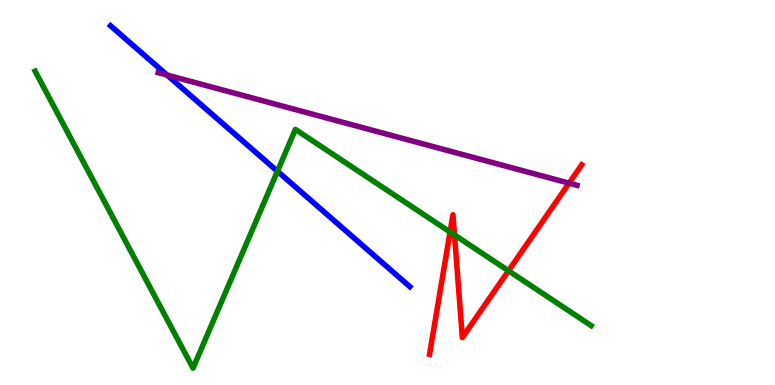[{'lines': ['blue', 'red'], 'intersections': []}, {'lines': ['green', 'red'], 'intersections': [{'x': 5.81, 'y': 3.97}, {'x': 5.86, 'y': 3.9}, {'x': 6.56, 'y': 2.97}]}, {'lines': ['purple', 'red'], 'intersections': [{'x': 7.34, 'y': 5.24}]}, {'lines': ['blue', 'green'], 'intersections': [{'x': 3.58, 'y': 5.55}]}, {'lines': ['blue', 'purple'], 'intersections': [{'x': 2.16, 'y': 8.05}]}, {'lines': ['green', 'purple'], 'intersections': []}]